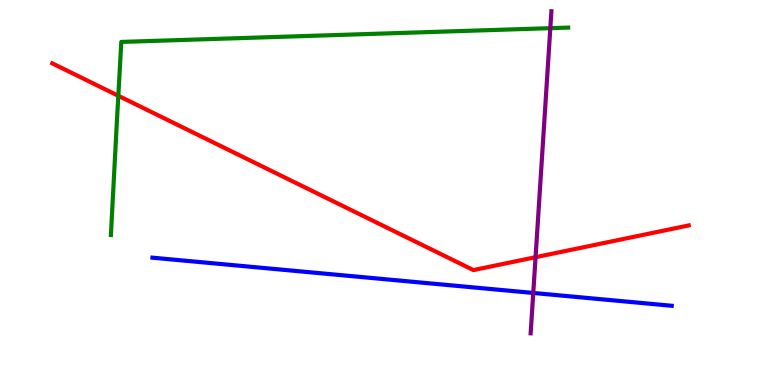[{'lines': ['blue', 'red'], 'intersections': []}, {'lines': ['green', 'red'], 'intersections': [{'x': 1.53, 'y': 7.51}]}, {'lines': ['purple', 'red'], 'intersections': [{'x': 6.91, 'y': 3.32}]}, {'lines': ['blue', 'green'], 'intersections': []}, {'lines': ['blue', 'purple'], 'intersections': [{'x': 6.88, 'y': 2.39}]}, {'lines': ['green', 'purple'], 'intersections': [{'x': 7.1, 'y': 9.27}]}]